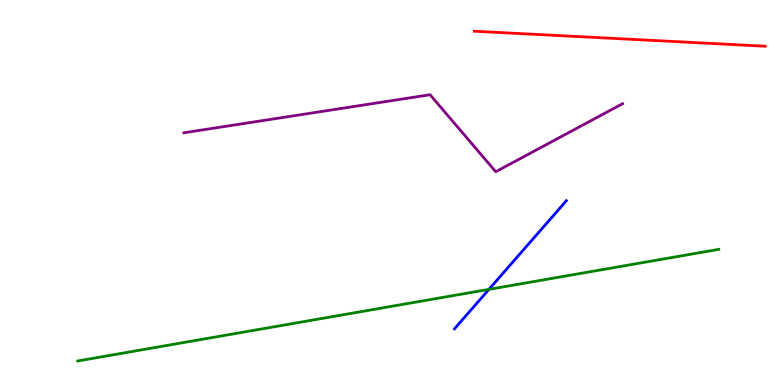[{'lines': ['blue', 'red'], 'intersections': []}, {'lines': ['green', 'red'], 'intersections': []}, {'lines': ['purple', 'red'], 'intersections': []}, {'lines': ['blue', 'green'], 'intersections': [{'x': 6.31, 'y': 2.48}]}, {'lines': ['blue', 'purple'], 'intersections': []}, {'lines': ['green', 'purple'], 'intersections': []}]